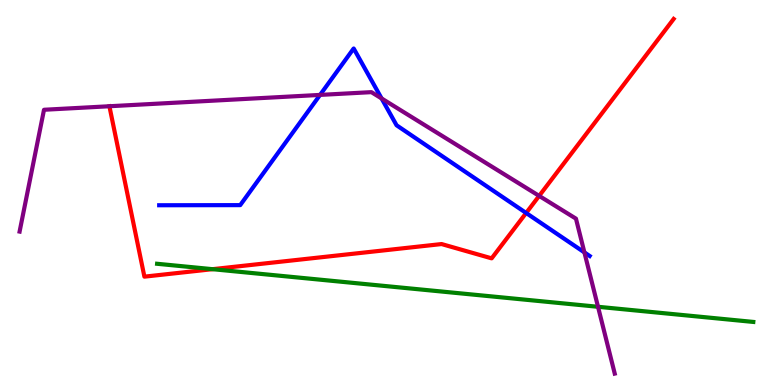[{'lines': ['blue', 'red'], 'intersections': [{'x': 6.79, 'y': 4.47}]}, {'lines': ['green', 'red'], 'intersections': [{'x': 2.74, 'y': 3.01}]}, {'lines': ['purple', 'red'], 'intersections': [{'x': 6.96, 'y': 4.91}]}, {'lines': ['blue', 'green'], 'intersections': []}, {'lines': ['blue', 'purple'], 'intersections': [{'x': 4.13, 'y': 7.53}, {'x': 4.92, 'y': 7.44}, {'x': 7.54, 'y': 3.44}]}, {'lines': ['green', 'purple'], 'intersections': [{'x': 7.72, 'y': 2.03}]}]